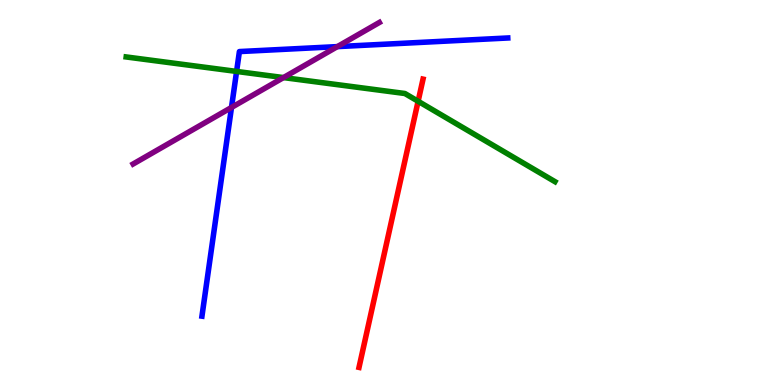[{'lines': ['blue', 'red'], 'intersections': []}, {'lines': ['green', 'red'], 'intersections': [{'x': 5.4, 'y': 7.37}]}, {'lines': ['purple', 'red'], 'intersections': []}, {'lines': ['blue', 'green'], 'intersections': [{'x': 3.05, 'y': 8.14}]}, {'lines': ['blue', 'purple'], 'intersections': [{'x': 2.99, 'y': 7.21}, {'x': 4.35, 'y': 8.79}]}, {'lines': ['green', 'purple'], 'intersections': [{'x': 3.66, 'y': 7.98}]}]